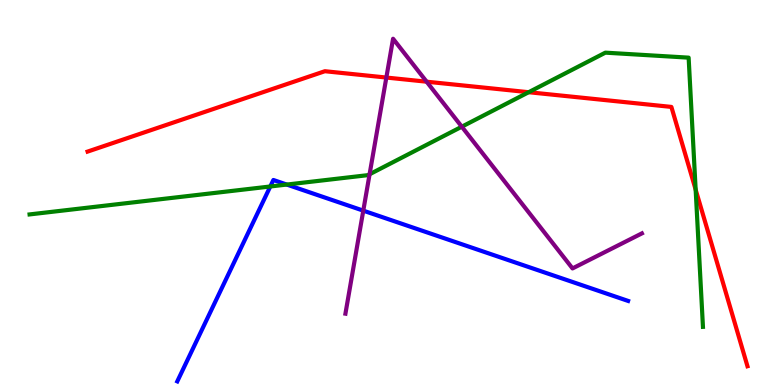[{'lines': ['blue', 'red'], 'intersections': []}, {'lines': ['green', 'red'], 'intersections': [{'x': 6.82, 'y': 7.6}, {'x': 8.98, 'y': 5.07}]}, {'lines': ['purple', 'red'], 'intersections': [{'x': 4.99, 'y': 7.99}, {'x': 5.5, 'y': 7.88}]}, {'lines': ['blue', 'green'], 'intersections': [{'x': 3.49, 'y': 5.16}, {'x': 3.7, 'y': 5.21}]}, {'lines': ['blue', 'purple'], 'intersections': [{'x': 4.69, 'y': 4.53}]}, {'lines': ['green', 'purple'], 'intersections': [{'x': 4.77, 'y': 5.47}, {'x': 5.96, 'y': 6.71}]}]